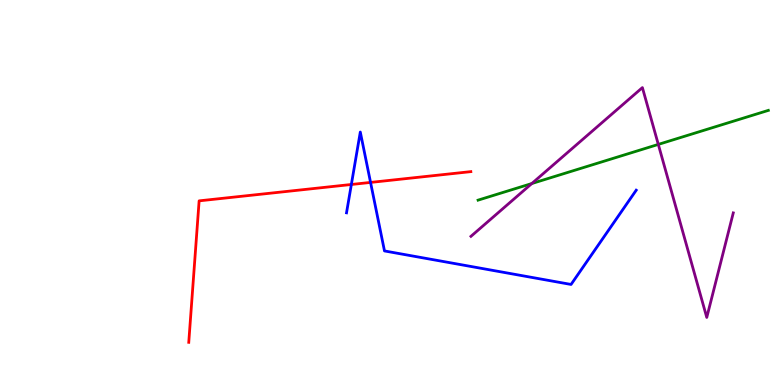[{'lines': ['blue', 'red'], 'intersections': [{'x': 4.53, 'y': 5.21}, {'x': 4.78, 'y': 5.26}]}, {'lines': ['green', 'red'], 'intersections': []}, {'lines': ['purple', 'red'], 'intersections': []}, {'lines': ['blue', 'green'], 'intersections': []}, {'lines': ['blue', 'purple'], 'intersections': []}, {'lines': ['green', 'purple'], 'intersections': [{'x': 6.86, 'y': 5.23}, {'x': 8.49, 'y': 6.25}]}]